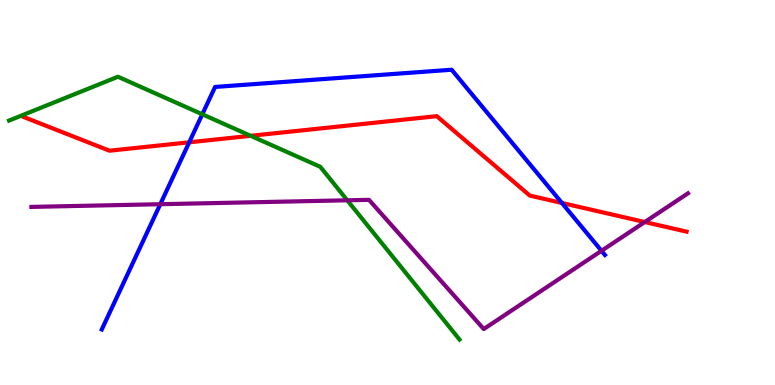[{'lines': ['blue', 'red'], 'intersections': [{'x': 2.44, 'y': 6.3}, {'x': 7.25, 'y': 4.73}]}, {'lines': ['green', 'red'], 'intersections': [{'x': 3.23, 'y': 6.47}]}, {'lines': ['purple', 'red'], 'intersections': [{'x': 8.32, 'y': 4.23}]}, {'lines': ['blue', 'green'], 'intersections': [{'x': 2.61, 'y': 7.03}]}, {'lines': ['blue', 'purple'], 'intersections': [{'x': 2.07, 'y': 4.7}, {'x': 7.76, 'y': 3.49}]}, {'lines': ['green', 'purple'], 'intersections': [{'x': 4.48, 'y': 4.8}]}]